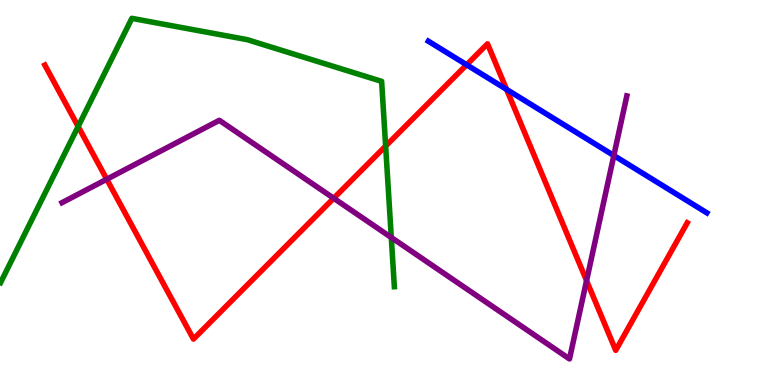[{'lines': ['blue', 'red'], 'intersections': [{'x': 6.02, 'y': 8.32}, {'x': 6.54, 'y': 7.68}]}, {'lines': ['green', 'red'], 'intersections': [{'x': 1.01, 'y': 6.71}, {'x': 4.98, 'y': 6.21}]}, {'lines': ['purple', 'red'], 'intersections': [{'x': 1.38, 'y': 5.34}, {'x': 4.31, 'y': 4.85}, {'x': 7.57, 'y': 2.71}]}, {'lines': ['blue', 'green'], 'intersections': []}, {'lines': ['blue', 'purple'], 'intersections': [{'x': 7.92, 'y': 5.96}]}, {'lines': ['green', 'purple'], 'intersections': [{'x': 5.05, 'y': 3.83}]}]